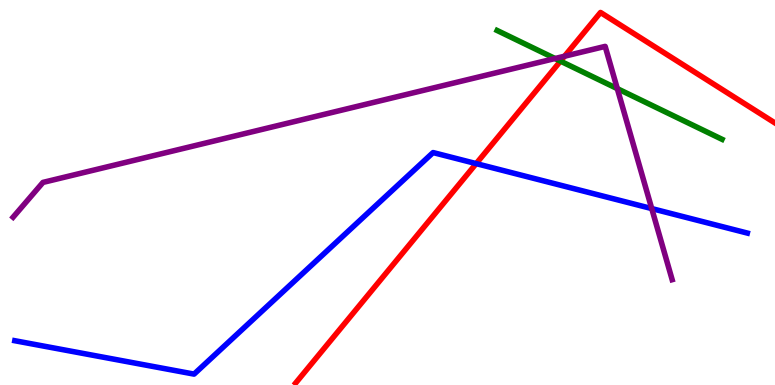[{'lines': ['blue', 'red'], 'intersections': [{'x': 6.14, 'y': 5.75}]}, {'lines': ['green', 'red'], 'intersections': [{'x': 7.23, 'y': 8.41}]}, {'lines': ['purple', 'red'], 'intersections': [{'x': 7.28, 'y': 8.54}]}, {'lines': ['blue', 'green'], 'intersections': []}, {'lines': ['blue', 'purple'], 'intersections': [{'x': 8.41, 'y': 4.58}]}, {'lines': ['green', 'purple'], 'intersections': [{'x': 7.16, 'y': 8.48}, {'x': 7.97, 'y': 7.7}]}]